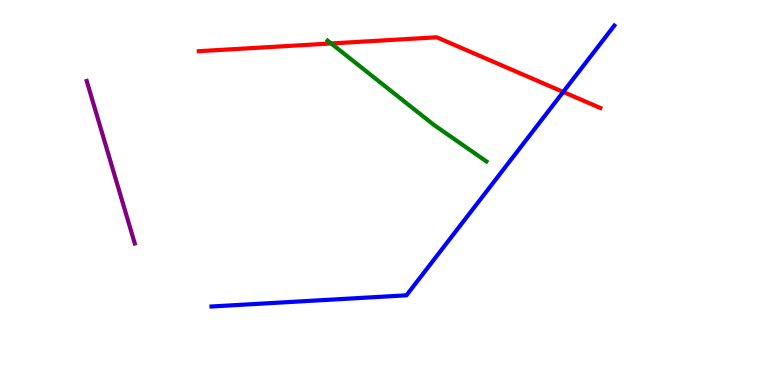[{'lines': ['blue', 'red'], 'intersections': [{'x': 7.27, 'y': 7.61}]}, {'lines': ['green', 'red'], 'intersections': [{'x': 4.27, 'y': 8.87}]}, {'lines': ['purple', 'red'], 'intersections': []}, {'lines': ['blue', 'green'], 'intersections': []}, {'lines': ['blue', 'purple'], 'intersections': []}, {'lines': ['green', 'purple'], 'intersections': []}]